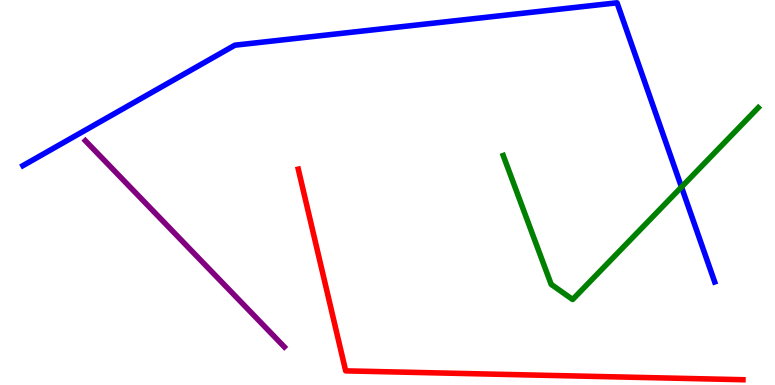[{'lines': ['blue', 'red'], 'intersections': []}, {'lines': ['green', 'red'], 'intersections': []}, {'lines': ['purple', 'red'], 'intersections': []}, {'lines': ['blue', 'green'], 'intersections': [{'x': 8.79, 'y': 5.14}]}, {'lines': ['blue', 'purple'], 'intersections': []}, {'lines': ['green', 'purple'], 'intersections': []}]